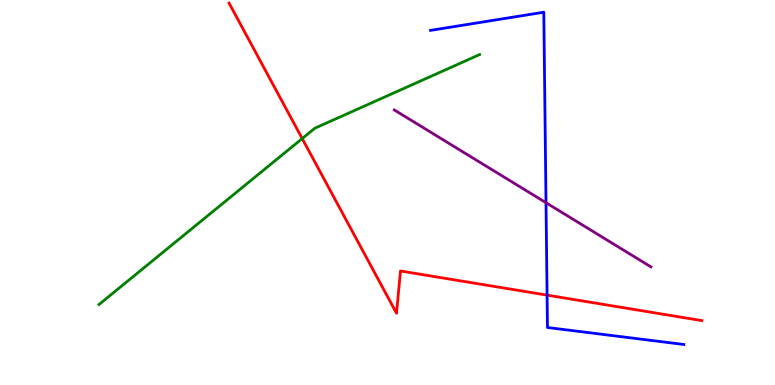[{'lines': ['blue', 'red'], 'intersections': [{'x': 7.06, 'y': 2.33}]}, {'lines': ['green', 'red'], 'intersections': [{'x': 3.9, 'y': 6.4}]}, {'lines': ['purple', 'red'], 'intersections': []}, {'lines': ['blue', 'green'], 'intersections': []}, {'lines': ['blue', 'purple'], 'intersections': [{'x': 7.05, 'y': 4.73}]}, {'lines': ['green', 'purple'], 'intersections': []}]